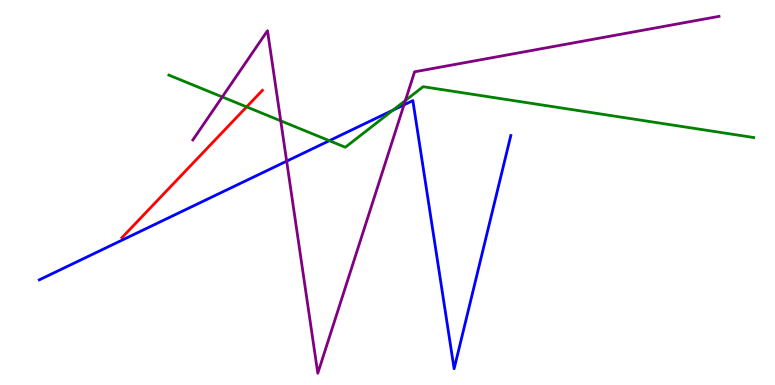[{'lines': ['blue', 'red'], 'intersections': []}, {'lines': ['green', 'red'], 'intersections': [{'x': 3.18, 'y': 7.22}]}, {'lines': ['purple', 'red'], 'intersections': []}, {'lines': ['blue', 'green'], 'intersections': [{'x': 4.25, 'y': 6.35}, {'x': 5.07, 'y': 7.14}]}, {'lines': ['blue', 'purple'], 'intersections': [{'x': 3.7, 'y': 5.81}, {'x': 5.21, 'y': 7.28}]}, {'lines': ['green', 'purple'], 'intersections': [{'x': 2.87, 'y': 7.48}, {'x': 3.62, 'y': 6.86}, {'x': 5.23, 'y': 7.39}]}]